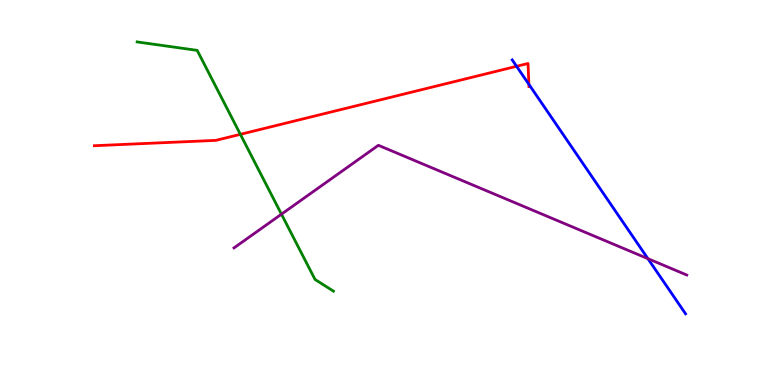[{'lines': ['blue', 'red'], 'intersections': [{'x': 6.67, 'y': 8.28}, {'x': 6.82, 'y': 7.81}]}, {'lines': ['green', 'red'], 'intersections': [{'x': 3.1, 'y': 6.51}]}, {'lines': ['purple', 'red'], 'intersections': []}, {'lines': ['blue', 'green'], 'intersections': []}, {'lines': ['blue', 'purple'], 'intersections': [{'x': 8.36, 'y': 3.28}]}, {'lines': ['green', 'purple'], 'intersections': [{'x': 3.63, 'y': 4.44}]}]